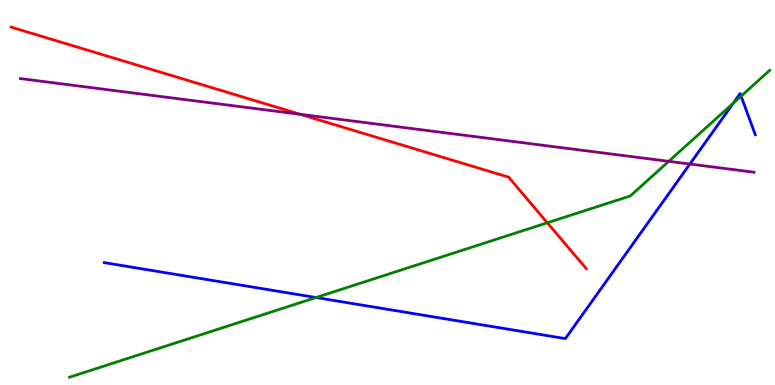[{'lines': ['blue', 'red'], 'intersections': []}, {'lines': ['green', 'red'], 'intersections': [{'x': 7.06, 'y': 4.21}]}, {'lines': ['purple', 'red'], 'intersections': [{'x': 3.87, 'y': 7.03}]}, {'lines': ['blue', 'green'], 'intersections': [{'x': 4.08, 'y': 2.27}, {'x': 9.46, 'y': 7.32}, {'x': 9.56, 'y': 7.5}]}, {'lines': ['blue', 'purple'], 'intersections': [{'x': 8.9, 'y': 5.74}]}, {'lines': ['green', 'purple'], 'intersections': [{'x': 8.63, 'y': 5.81}]}]